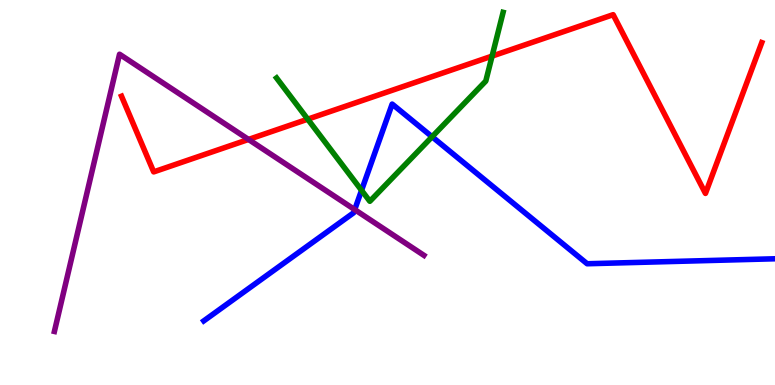[{'lines': ['blue', 'red'], 'intersections': []}, {'lines': ['green', 'red'], 'intersections': [{'x': 3.97, 'y': 6.9}, {'x': 6.35, 'y': 8.54}]}, {'lines': ['purple', 'red'], 'intersections': [{'x': 3.21, 'y': 6.38}]}, {'lines': ['blue', 'green'], 'intersections': [{'x': 4.67, 'y': 5.06}, {'x': 5.58, 'y': 6.45}]}, {'lines': ['blue', 'purple'], 'intersections': [{'x': 4.58, 'y': 4.56}]}, {'lines': ['green', 'purple'], 'intersections': []}]